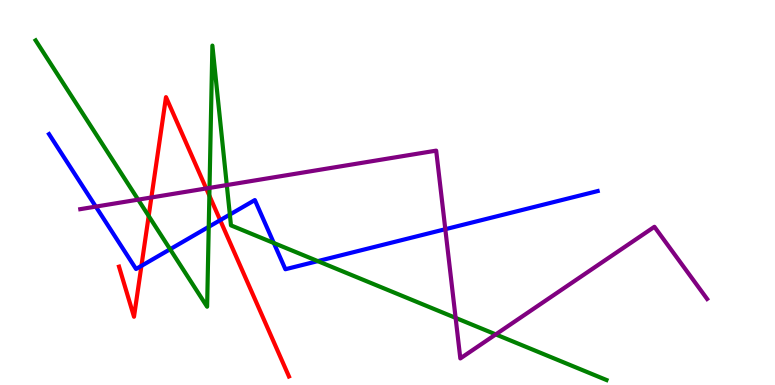[{'lines': ['blue', 'red'], 'intersections': [{'x': 1.82, 'y': 3.09}, {'x': 2.84, 'y': 4.28}]}, {'lines': ['green', 'red'], 'intersections': [{'x': 1.92, 'y': 4.39}, {'x': 2.7, 'y': 4.92}]}, {'lines': ['purple', 'red'], 'intersections': [{'x': 1.95, 'y': 4.87}, {'x': 2.66, 'y': 5.11}]}, {'lines': ['blue', 'green'], 'intersections': [{'x': 2.19, 'y': 3.53}, {'x': 2.69, 'y': 4.11}, {'x': 2.97, 'y': 4.43}, {'x': 3.53, 'y': 3.69}, {'x': 4.1, 'y': 3.22}]}, {'lines': ['blue', 'purple'], 'intersections': [{'x': 1.24, 'y': 4.63}, {'x': 5.75, 'y': 4.05}]}, {'lines': ['green', 'purple'], 'intersections': [{'x': 1.78, 'y': 4.81}, {'x': 2.7, 'y': 5.12}, {'x': 2.93, 'y': 5.19}, {'x': 5.88, 'y': 1.74}, {'x': 6.4, 'y': 1.31}]}]